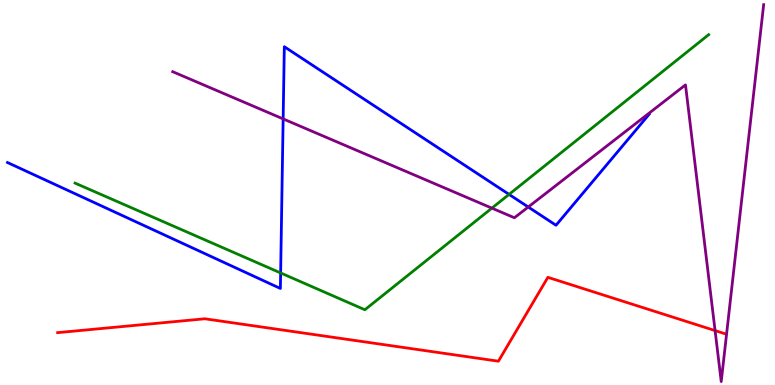[{'lines': ['blue', 'red'], 'intersections': []}, {'lines': ['green', 'red'], 'intersections': []}, {'lines': ['purple', 'red'], 'intersections': [{'x': 9.23, 'y': 1.41}]}, {'lines': ['blue', 'green'], 'intersections': [{'x': 3.62, 'y': 2.91}, {'x': 6.57, 'y': 4.95}]}, {'lines': ['blue', 'purple'], 'intersections': [{'x': 3.65, 'y': 6.91}, {'x': 6.82, 'y': 4.62}]}, {'lines': ['green', 'purple'], 'intersections': [{'x': 6.35, 'y': 4.59}]}]